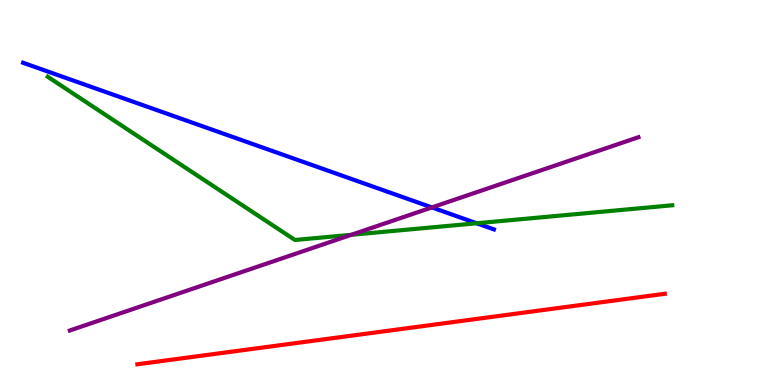[{'lines': ['blue', 'red'], 'intersections': []}, {'lines': ['green', 'red'], 'intersections': []}, {'lines': ['purple', 'red'], 'intersections': []}, {'lines': ['blue', 'green'], 'intersections': [{'x': 6.15, 'y': 4.2}]}, {'lines': ['blue', 'purple'], 'intersections': [{'x': 5.57, 'y': 4.61}]}, {'lines': ['green', 'purple'], 'intersections': [{'x': 4.53, 'y': 3.9}]}]